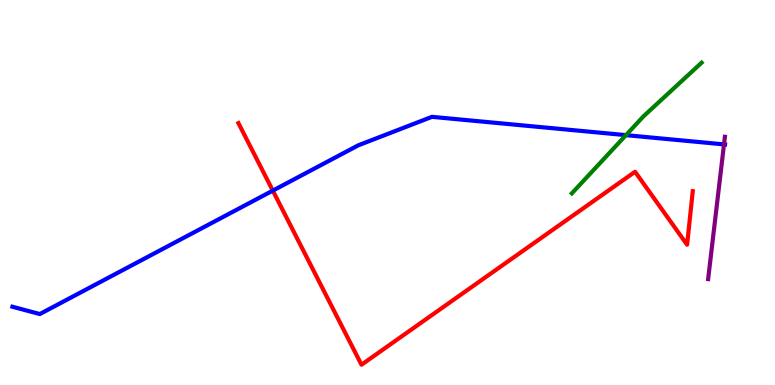[{'lines': ['blue', 'red'], 'intersections': [{'x': 3.52, 'y': 5.05}]}, {'lines': ['green', 'red'], 'intersections': []}, {'lines': ['purple', 'red'], 'intersections': []}, {'lines': ['blue', 'green'], 'intersections': [{'x': 8.08, 'y': 6.49}]}, {'lines': ['blue', 'purple'], 'intersections': [{'x': 9.34, 'y': 6.25}]}, {'lines': ['green', 'purple'], 'intersections': []}]